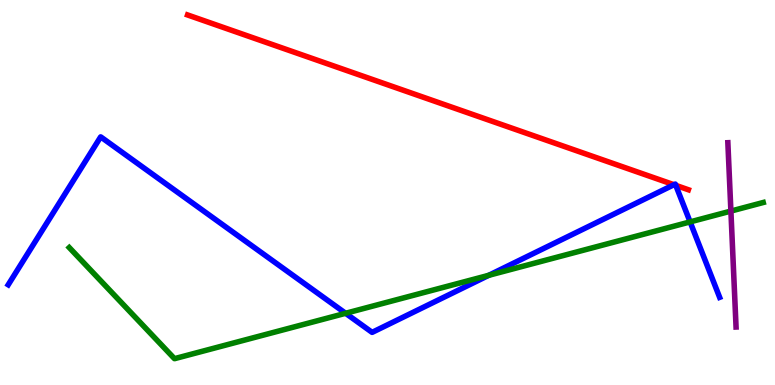[{'lines': ['blue', 'red'], 'intersections': [{'x': 8.7, 'y': 5.2}, {'x': 8.72, 'y': 5.19}]}, {'lines': ['green', 'red'], 'intersections': []}, {'lines': ['purple', 'red'], 'intersections': []}, {'lines': ['blue', 'green'], 'intersections': [{'x': 4.46, 'y': 1.86}, {'x': 6.31, 'y': 2.85}, {'x': 8.9, 'y': 4.24}]}, {'lines': ['blue', 'purple'], 'intersections': []}, {'lines': ['green', 'purple'], 'intersections': [{'x': 9.43, 'y': 4.52}]}]